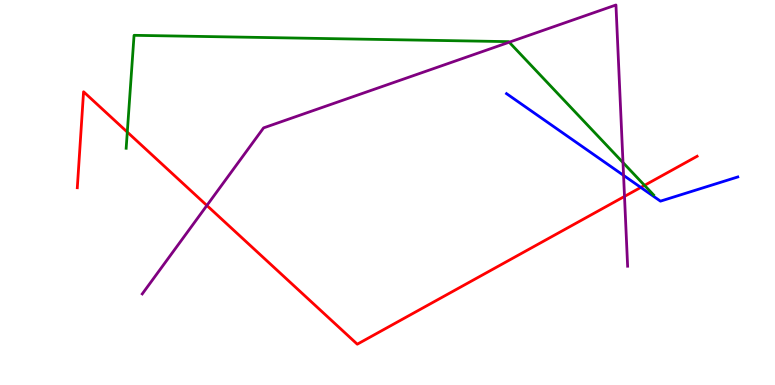[{'lines': ['blue', 'red'], 'intersections': [{'x': 8.27, 'y': 5.13}]}, {'lines': ['green', 'red'], 'intersections': [{'x': 1.64, 'y': 6.57}, {'x': 8.32, 'y': 5.19}]}, {'lines': ['purple', 'red'], 'intersections': [{'x': 2.67, 'y': 4.66}, {'x': 8.06, 'y': 4.9}]}, {'lines': ['blue', 'green'], 'intersections': []}, {'lines': ['blue', 'purple'], 'intersections': [{'x': 8.05, 'y': 5.44}]}, {'lines': ['green', 'purple'], 'intersections': [{'x': 6.57, 'y': 8.9}, {'x': 8.04, 'y': 5.78}]}]